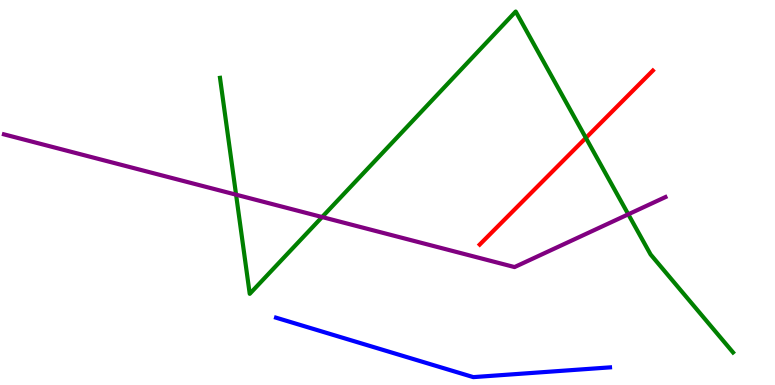[{'lines': ['blue', 'red'], 'intersections': []}, {'lines': ['green', 'red'], 'intersections': [{'x': 7.56, 'y': 6.42}]}, {'lines': ['purple', 'red'], 'intersections': []}, {'lines': ['blue', 'green'], 'intersections': []}, {'lines': ['blue', 'purple'], 'intersections': []}, {'lines': ['green', 'purple'], 'intersections': [{'x': 3.05, 'y': 4.94}, {'x': 4.16, 'y': 4.36}, {'x': 8.11, 'y': 4.43}]}]